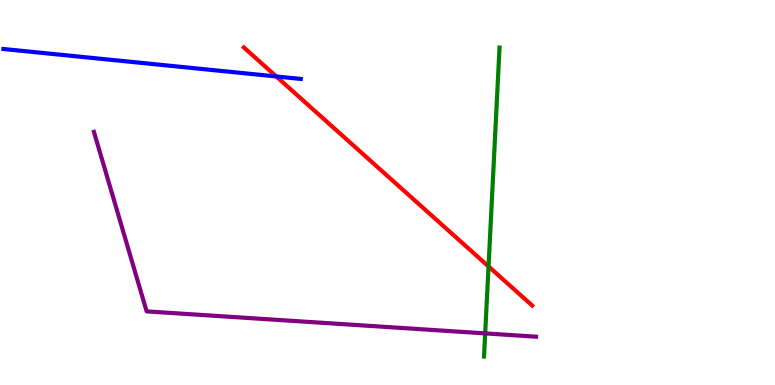[{'lines': ['blue', 'red'], 'intersections': [{'x': 3.57, 'y': 8.01}]}, {'lines': ['green', 'red'], 'intersections': [{'x': 6.3, 'y': 3.08}]}, {'lines': ['purple', 'red'], 'intersections': []}, {'lines': ['blue', 'green'], 'intersections': []}, {'lines': ['blue', 'purple'], 'intersections': []}, {'lines': ['green', 'purple'], 'intersections': [{'x': 6.26, 'y': 1.34}]}]